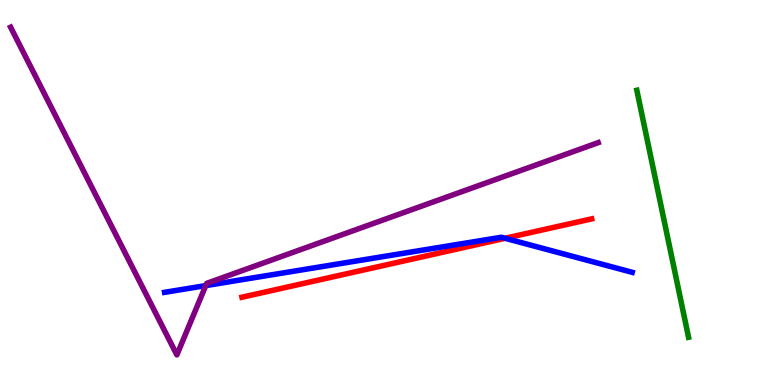[{'lines': ['blue', 'red'], 'intersections': [{'x': 6.52, 'y': 3.81}]}, {'lines': ['green', 'red'], 'intersections': []}, {'lines': ['purple', 'red'], 'intersections': []}, {'lines': ['blue', 'green'], 'intersections': []}, {'lines': ['blue', 'purple'], 'intersections': [{'x': 2.66, 'y': 2.58}]}, {'lines': ['green', 'purple'], 'intersections': []}]